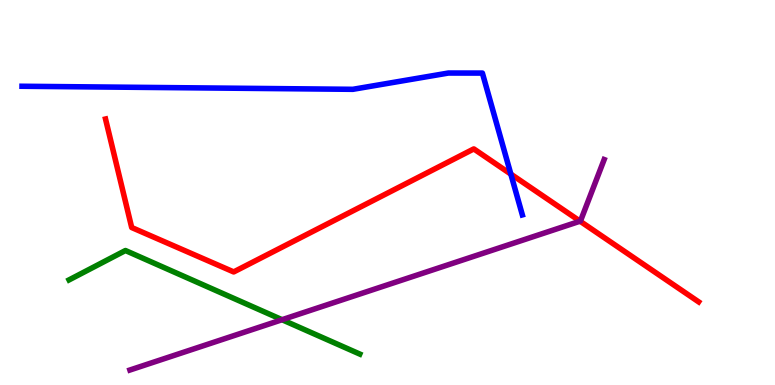[{'lines': ['blue', 'red'], 'intersections': [{'x': 6.59, 'y': 5.48}]}, {'lines': ['green', 'red'], 'intersections': []}, {'lines': ['purple', 'red'], 'intersections': [{'x': 7.48, 'y': 4.25}]}, {'lines': ['blue', 'green'], 'intersections': []}, {'lines': ['blue', 'purple'], 'intersections': []}, {'lines': ['green', 'purple'], 'intersections': [{'x': 3.64, 'y': 1.7}]}]